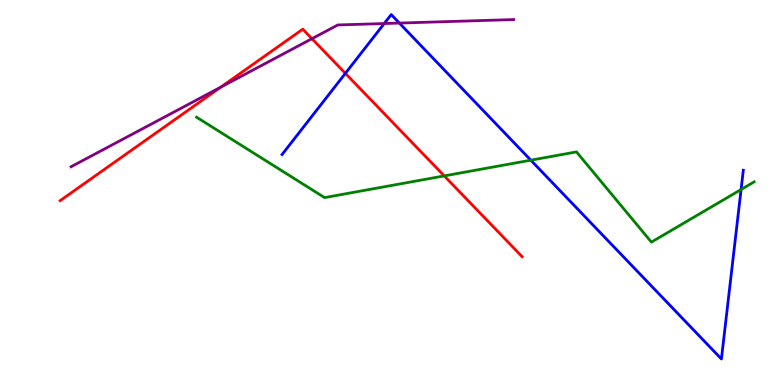[{'lines': ['blue', 'red'], 'intersections': [{'x': 4.46, 'y': 8.09}]}, {'lines': ['green', 'red'], 'intersections': [{'x': 5.73, 'y': 5.43}]}, {'lines': ['purple', 'red'], 'intersections': [{'x': 2.85, 'y': 7.74}, {'x': 4.03, 'y': 9.0}]}, {'lines': ['blue', 'green'], 'intersections': [{'x': 6.85, 'y': 5.84}, {'x': 9.56, 'y': 5.08}]}, {'lines': ['blue', 'purple'], 'intersections': [{'x': 4.96, 'y': 9.39}, {'x': 5.15, 'y': 9.4}]}, {'lines': ['green', 'purple'], 'intersections': []}]